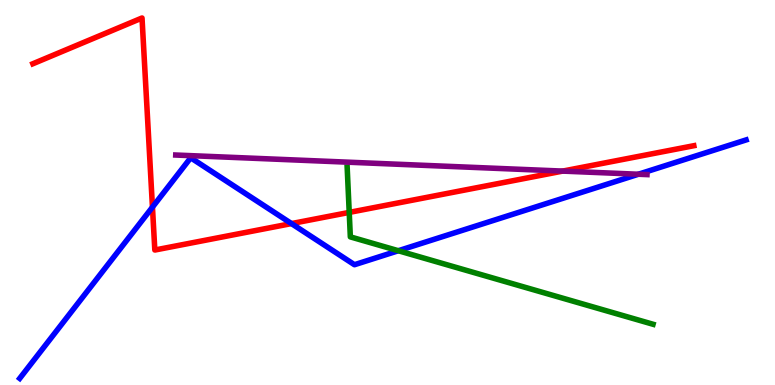[{'lines': ['blue', 'red'], 'intersections': [{'x': 1.97, 'y': 4.62}, {'x': 3.76, 'y': 4.19}]}, {'lines': ['green', 'red'], 'intersections': [{'x': 4.51, 'y': 4.48}]}, {'lines': ['purple', 'red'], 'intersections': [{'x': 7.26, 'y': 5.56}]}, {'lines': ['blue', 'green'], 'intersections': [{'x': 5.14, 'y': 3.49}]}, {'lines': ['blue', 'purple'], 'intersections': [{'x': 8.24, 'y': 5.47}]}, {'lines': ['green', 'purple'], 'intersections': []}]